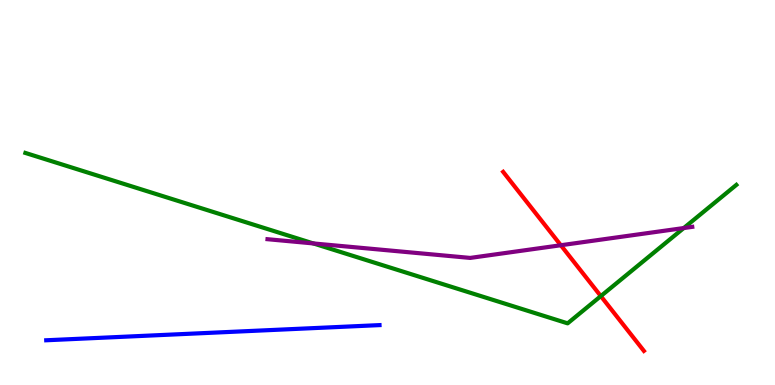[{'lines': ['blue', 'red'], 'intersections': []}, {'lines': ['green', 'red'], 'intersections': [{'x': 7.75, 'y': 2.31}]}, {'lines': ['purple', 'red'], 'intersections': [{'x': 7.24, 'y': 3.63}]}, {'lines': ['blue', 'green'], 'intersections': []}, {'lines': ['blue', 'purple'], 'intersections': []}, {'lines': ['green', 'purple'], 'intersections': [{'x': 4.04, 'y': 3.68}, {'x': 8.82, 'y': 4.08}]}]